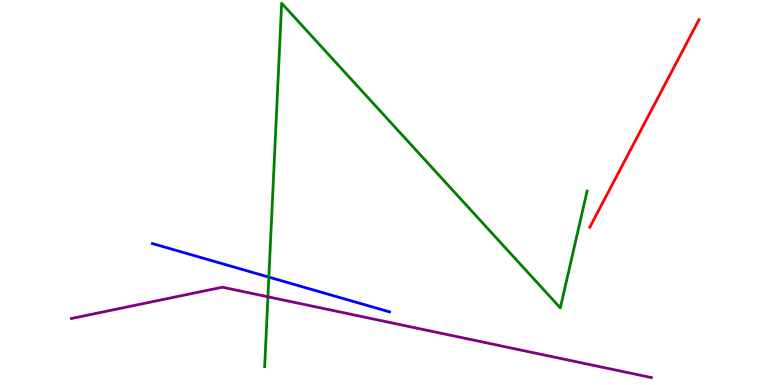[{'lines': ['blue', 'red'], 'intersections': []}, {'lines': ['green', 'red'], 'intersections': []}, {'lines': ['purple', 'red'], 'intersections': []}, {'lines': ['blue', 'green'], 'intersections': [{'x': 3.47, 'y': 2.8}]}, {'lines': ['blue', 'purple'], 'intersections': []}, {'lines': ['green', 'purple'], 'intersections': [{'x': 3.46, 'y': 2.29}]}]